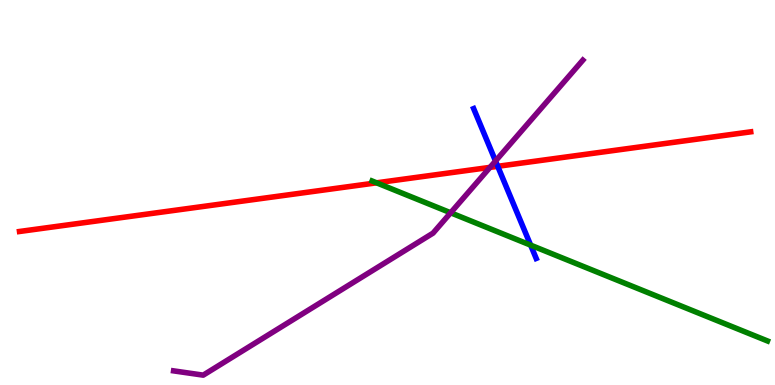[{'lines': ['blue', 'red'], 'intersections': [{'x': 6.42, 'y': 5.68}]}, {'lines': ['green', 'red'], 'intersections': [{'x': 4.86, 'y': 5.25}]}, {'lines': ['purple', 'red'], 'intersections': [{'x': 6.32, 'y': 5.65}]}, {'lines': ['blue', 'green'], 'intersections': [{'x': 6.85, 'y': 3.63}]}, {'lines': ['blue', 'purple'], 'intersections': [{'x': 6.39, 'y': 5.82}]}, {'lines': ['green', 'purple'], 'intersections': [{'x': 5.81, 'y': 4.47}]}]